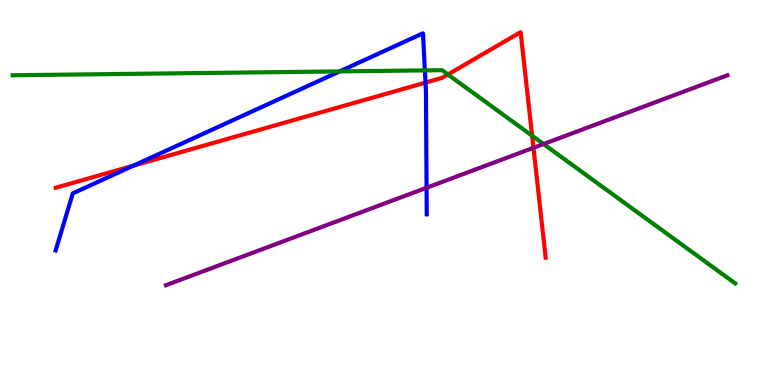[{'lines': ['blue', 'red'], 'intersections': [{'x': 1.72, 'y': 5.7}, {'x': 5.49, 'y': 7.85}]}, {'lines': ['green', 'red'], 'intersections': [{'x': 5.78, 'y': 8.06}, {'x': 6.87, 'y': 6.47}]}, {'lines': ['purple', 'red'], 'intersections': [{'x': 6.88, 'y': 6.16}]}, {'lines': ['blue', 'green'], 'intersections': [{'x': 4.38, 'y': 8.15}, {'x': 5.48, 'y': 8.17}]}, {'lines': ['blue', 'purple'], 'intersections': [{'x': 5.5, 'y': 5.12}]}, {'lines': ['green', 'purple'], 'intersections': [{'x': 7.01, 'y': 6.26}]}]